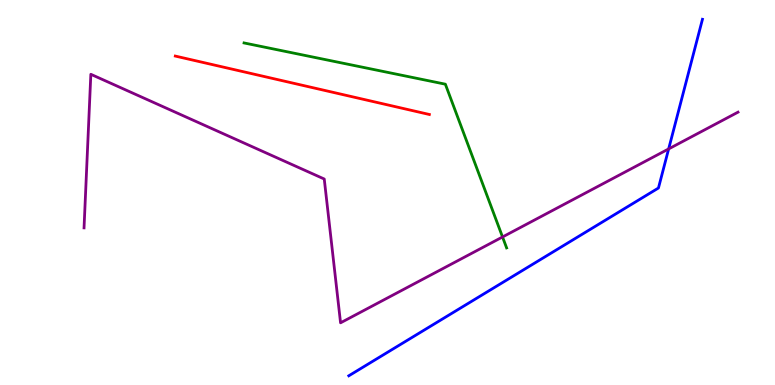[{'lines': ['blue', 'red'], 'intersections': []}, {'lines': ['green', 'red'], 'intersections': []}, {'lines': ['purple', 'red'], 'intersections': []}, {'lines': ['blue', 'green'], 'intersections': []}, {'lines': ['blue', 'purple'], 'intersections': [{'x': 8.63, 'y': 6.13}]}, {'lines': ['green', 'purple'], 'intersections': [{'x': 6.48, 'y': 3.84}]}]